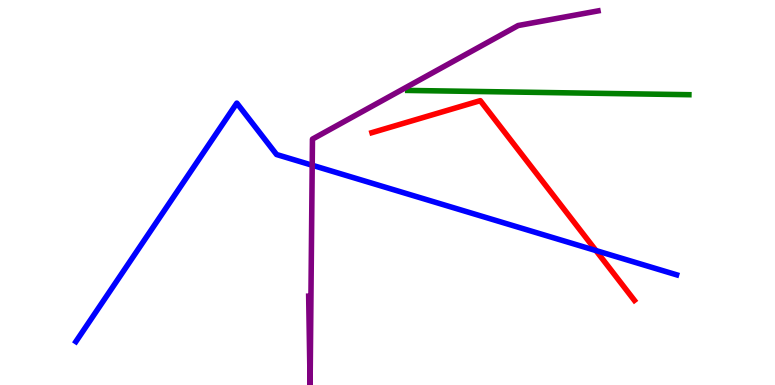[{'lines': ['blue', 'red'], 'intersections': [{'x': 7.69, 'y': 3.49}]}, {'lines': ['green', 'red'], 'intersections': []}, {'lines': ['purple', 'red'], 'intersections': []}, {'lines': ['blue', 'green'], 'intersections': []}, {'lines': ['blue', 'purple'], 'intersections': [{'x': 4.03, 'y': 5.71}]}, {'lines': ['green', 'purple'], 'intersections': []}]